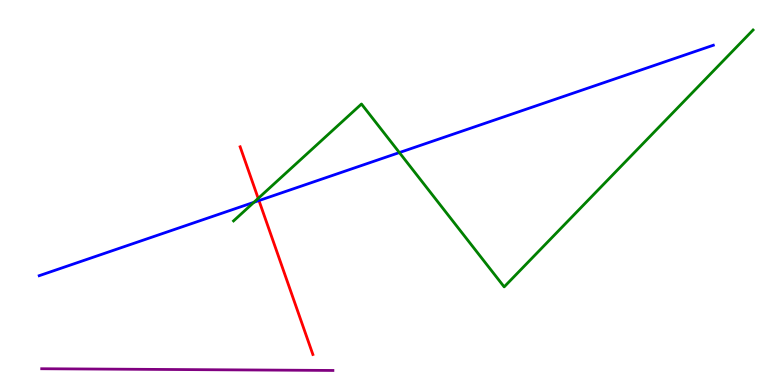[{'lines': ['blue', 'red'], 'intersections': [{'x': 3.34, 'y': 4.79}]}, {'lines': ['green', 'red'], 'intersections': [{'x': 3.33, 'y': 4.85}]}, {'lines': ['purple', 'red'], 'intersections': []}, {'lines': ['blue', 'green'], 'intersections': [{'x': 3.28, 'y': 4.75}, {'x': 5.15, 'y': 6.04}]}, {'lines': ['blue', 'purple'], 'intersections': []}, {'lines': ['green', 'purple'], 'intersections': []}]